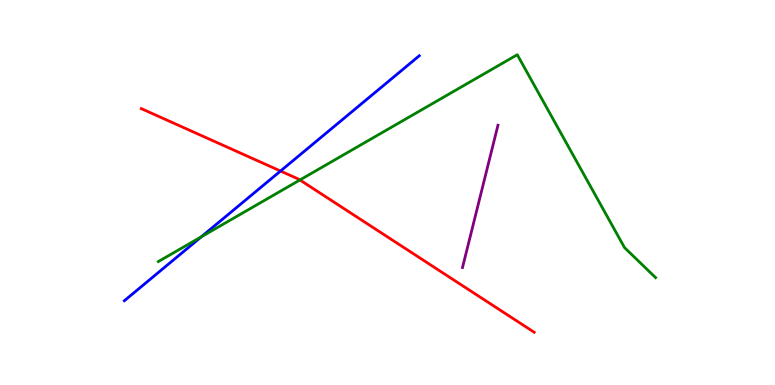[{'lines': ['blue', 'red'], 'intersections': [{'x': 3.62, 'y': 5.56}]}, {'lines': ['green', 'red'], 'intersections': [{'x': 3.87, 'y': 5.33}]}, {'lines': ['purple', 'red'], 'intersections': []}, {'lines': ['blue', 'green'], 'intersections': [{'x': 2.6, 'y': 3.85}]}, {'lines': ['blue', 'purple'], 'intersections': []}, {'lines': ['green', 'purple'], 'intersections': []}]